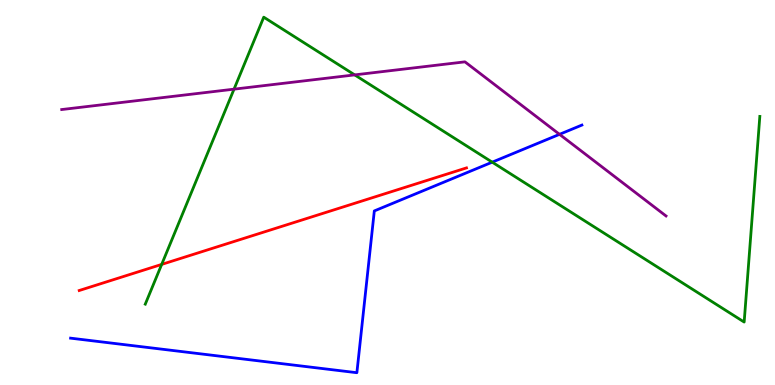[{'lines': ['blue', 'red'], 'intersections': []}, {'lines': ['green', 'red'], 'intersections': [{'x': 2.09, 'y': 3.13}]}, {'lines': ['purple', 'red'], 'intersections': []}, {'lines': ['blue', 'green'], 'intersections': [{'x': 6.35, 'y': 5.79}]}, {'lines': ['blue', 'purple'], 'intersections': [{'x': 7.22, 'y': 6.51}]}, {'lines': ['green', 'purple'], 'intersections': [{'x': 3.02, 'y': 7.68}, {'x': 4.58, 'y': 8.05}]}]